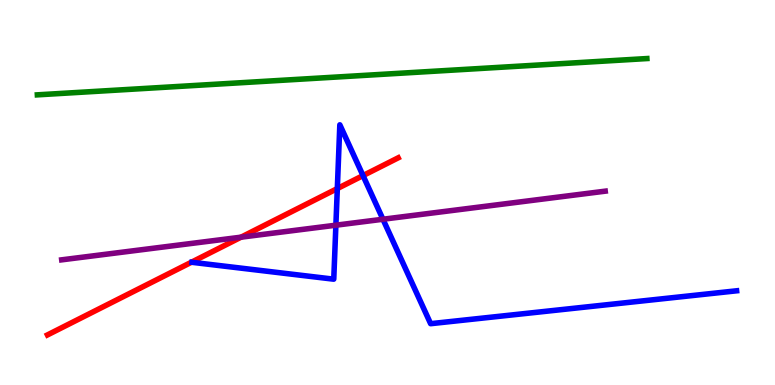[{'lines': ['blue', 'red'], 'intersections': [{'x': 4.35, 'y': 5.1}, {'x': 4.68, 'y': 5.44}]}, {'lines': ['green', 'red'], 'intersections': []}, {'lines': ['purple', 'red'], 'intersections': [{'x': 3.11, 'y': 3.84}]}, {'lines': ['blue', 'green'], 'intersections': []}, {'lines': ['blue', 'purple'], 'intersections': [{'x': 4.33, 'y': 4.15}, {'x': 4.94, 'y': 4.31}]}, {'lines': ['green', 'purple'], 'intersections': []}]